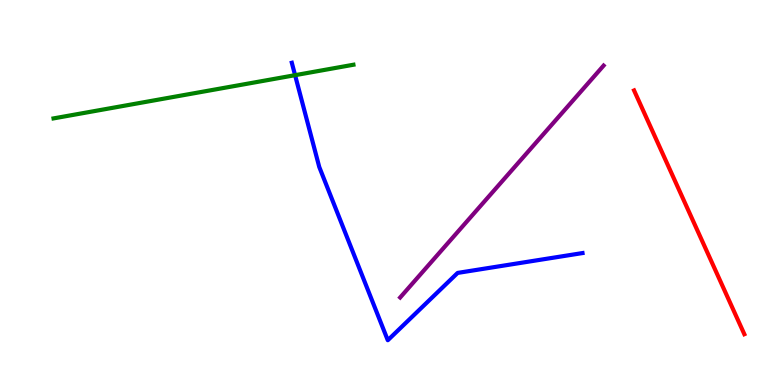[{'lines': ['blue', 'red'], 'intersections': []}, {'lines': ['green', 'red'], 'intersections': []}, {'lines': ['purple', 'red'], 'intersections': []}, {'lines': ['blue', 'green'], 'intersections': [{'x': 3.81, 'y': 8.05}]}, {'lines': ['blue', 'purple'], 'intersections': []}, {'lines': ['green', 'purple'], 'intersections': []}]